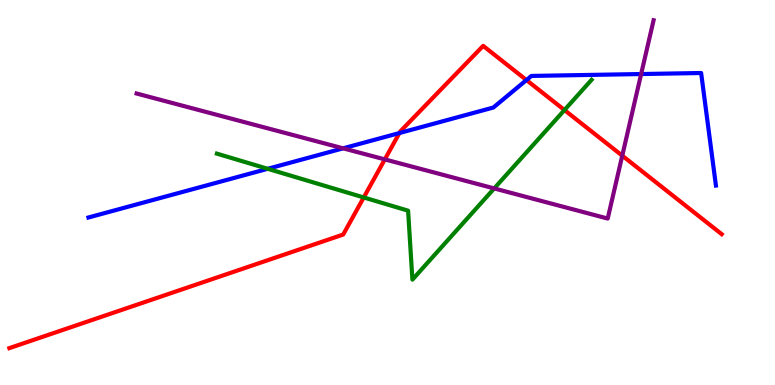[{'lines': ['blue', 'red'], 'intersections': [{'x': 5.15, 'y': 6.54}, {'x': 6.79, 'y': 7.92}]}, {'lines': ['green', 'red'], 'intersections': [{'x': 4.69, 'y': 4.87}, {'x': 7.28, 'y': 7.14}]}, {'lines': ['purple', 'red'], 'intersections': [{'x': 4.97, 'y': 5.86}, {'x': 8.03, 'y': 5.96}]}, {'lines': ['blue', 'green'], 'intersections': [{'x': 3.45, 'y': 5.62}]}, {'lines': ['blue', 'purple'], 'intersections': [{'x': 4.43, 'y': 6.15}, {'x': 8.27, 'y': 8.08}]}, {'lines': ['green', 'purple'], 'intersections': [{'x': 6.38, 'y': 5.11}]}]